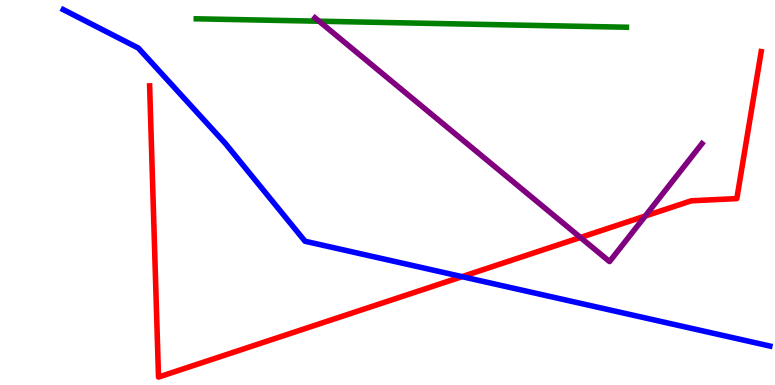[{'lines': ['blue', 'red'], 'intersections': [{'x': 5.96, 'y': 2.81}]}, {'lines': ['green', 'red'], 'intersections': []}, {'lines': ['purple', 'red'], 'intersections': [{'x': 7.49, 'y': 3.83}, {'x': 8.33, 'y': 4.39}]}, {'lines': ['blue', 'green'], 'intersections': []}, {'lines': ['blue', 'purple'], 'intersections': []}, {'lines': ['green', 'purple'], 'intersections': [{'x': 4.12, 'y': 9.45}]}]